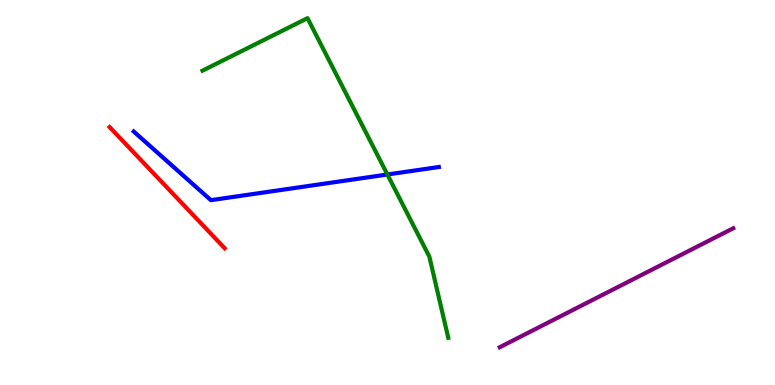[{'lines': ['blue', 'red'], 'intersections': []}, {'lines': ['green', 'red'], 'intersections': []}, {'lines': ['purple', 'red'], 'intersections': []}, {'lines': ['blue', 'green'], 'intersections': [{'x': 5.0, 'y': 5.47}]}, {'lines': ['blue', 'purple'], 'intersections': []}, {'lines': ['green', 'purple'], 'intersections': []}]